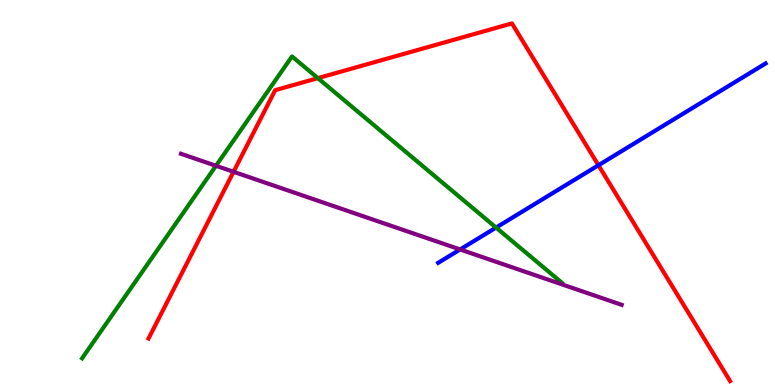[{'lines': ['blue', 'red'], 'intersections': [{'x': 7.72, 'y': 5.71}]}, {'lines': ['green', 'red'], 'intersections': [{'x': 4.1, 'y': 7.97}]}, {'lines': ['purple', 'red'], 'intersections': [{'x': 3.01, 'y': 5.54}]}, {'lines': ['blue', 'green'], 'intersections': [{'x': 6.4, 'y': 4.09}]}, {'lines': ['blue', 'purple'], 'intersections': [{'x': 5.94, 'y': 3.52}]}, {'lines': ['green', 'purple'], 'intersections': [{'x': 2.79, 'y': 5.69}]}]